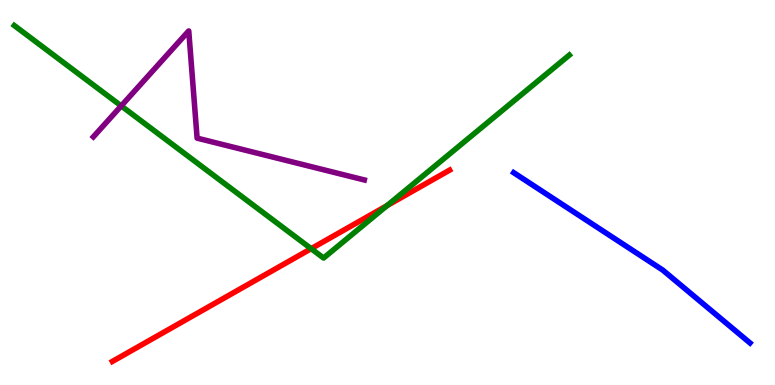[{'lines': ['blue', 'red'], 'intersections': []}, {'lines': ['green', 'red'], 'intersections': [{'x': 4.01, 'y': 3.54}, {'x': 4.99, 'y': 4.66}]}, {'lines': ['purple', 'red'], 'intersections': []}, {'lines': ['blue', 'green'], 'intersections': []}, {'lines': ['blue', 'purple'], 'intersections': []}, {'lines': ['green', 'purple'], 'intersections': [{'x': 1.56, 'y': 7.25}]}]